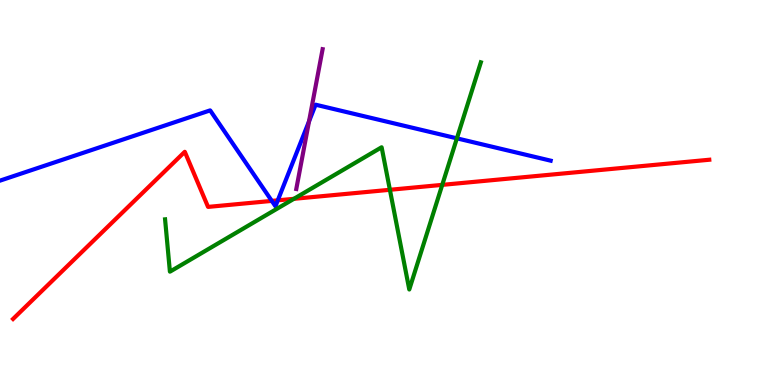[{'lines': ['blue', 'red'], 'intersections': [{'x': 3.51, 'y': 4.78}, {'x': 3.58, 'y': 4.8}]}, {'lines': ['green', 'red'], 'intersections': [{'x': 3.79, 'y': 4.84}, {'x': 5.03, 'y': 5.07}, {'x': 5.71, 'y': 5.2}]}, {'lines': ['purple', 'red'], 'intersections': []}, {'lines': ['blue', 'green'], 'intersections': [{'x': 5.9, 'y': 6.41}]}, {'lines': ['blue', 'purple'], 'intersections': [{'x': 3.99, 'y': 6.85}]}, {'lines': ['green', 'purple'], 'intersections': []}]